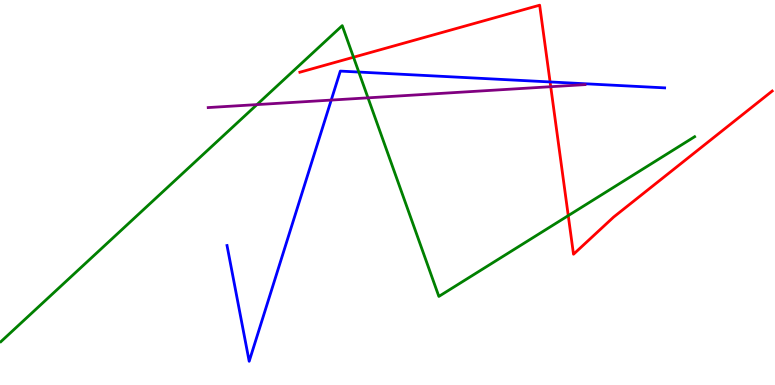[{'lines': ['blue', 'red'], 'intersections': [{'x': 7.1, 'y': 7.87}]}, {'lines': ['green', 'red'], 'intersections': [{'x': 4.56, 'y': 8.51}, {'x': 7.33, 'y': 4.4}]}, {'lines': ['purple', 'red'], 'intersections': [{'x': 7.11, 'y': 7.75}]}, {'lines': ['blue', 'green'], 'intersections': [{'x': 4.63, 'y': 8.13}]}, {'lines': ['blue', 'purple'], 'intersections': [{'x': 4.27, 'y': 7.4}]}, {'lines': ['green', 'purple'], 'intersections': [{'x': 3.32, 'y': 7.28}, {'x': 4.75, 'y': 7.46}]}]